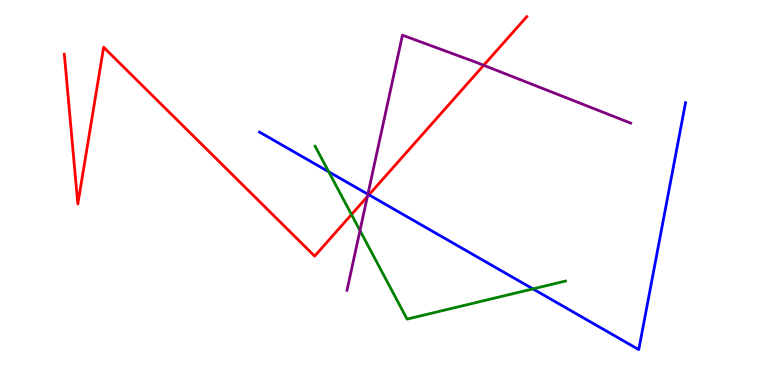[{'lines': ['blue', 'red'], 'intersections': [{'x': 4.76, 'y': 4.94}]}, {'lines': ['green', 'red'], 'intersections': [{'x': 4.54, 'y': 4.43}]}, {'lines': ['purple', 'red'], 'intersections': [{'x': 4.74, 'y': 4.89}, {'x': 6.24, 'y': 8.3}]}, {'lines': ['blue', 'green'], 'intersections': [{'x': 4.24, 'y': 5.54}, {'x': 6.88, 'y': 2.5}]}, {'lines': ['blue', 'purple'], 'intersections': [{'x': 4.75, 'y': 4.96}]}, {'lines': ['green', 'purple'], 'intersections': [{'x': 4.64, 'y': 4.01}]}]